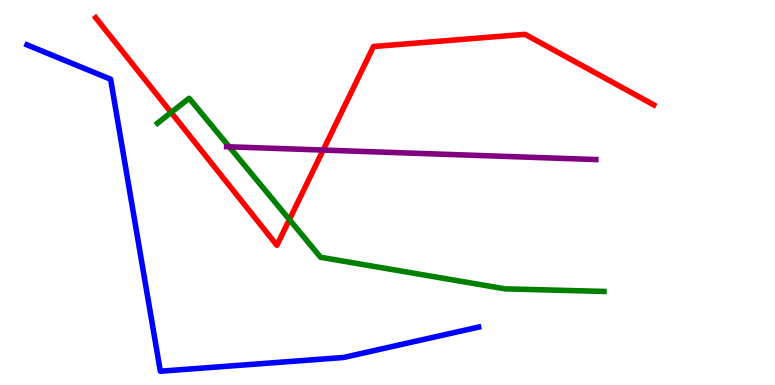[{'lines': ['blue', 'red'], 'intersections': []}, {'lines': ['green', 'red'], 'intersections': [{'x': 2.21, 'y': 7.08}, {'x': 3.73, 'y': 4.3}]}, {'lines': ['purple', 'red'], 'intersections': [{'x': 4.17, 'y': 6.1}]}, {'lines': ['blue', 'green'], 'intersections': []}, {'lines': ['blue', 'purple'], 'intersections': []}, {'lines': ['green', 'purple'], 'intersections': [{'x': 2.96, 'y': 6.19}]}]